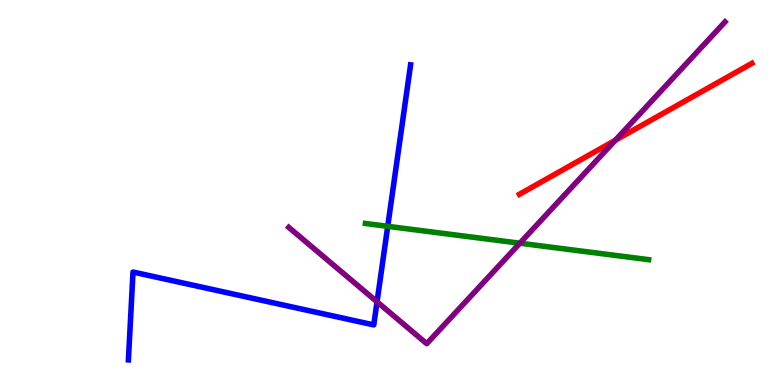[{'lines': ['blue', 'red'], 'intersections': []}, {'lines': ['green', 'red'], 'intersections': []}, {'lines': ['purple', 'red'], 'intersections': [{'x': 7.94, 'y': 6.36}]}, {'lines': ['blue', 'green'], 'intersections': [{'x': 5.0, 'y': 4.12}]}, {'lines': ['blue', 'purple'], 'intersections': [{'x': 4.87, 'y': 2.16}]}, {'lines': ['green', 'purple'], 'intersections': [{'x': 6.71, 'y': 3.68}]}]